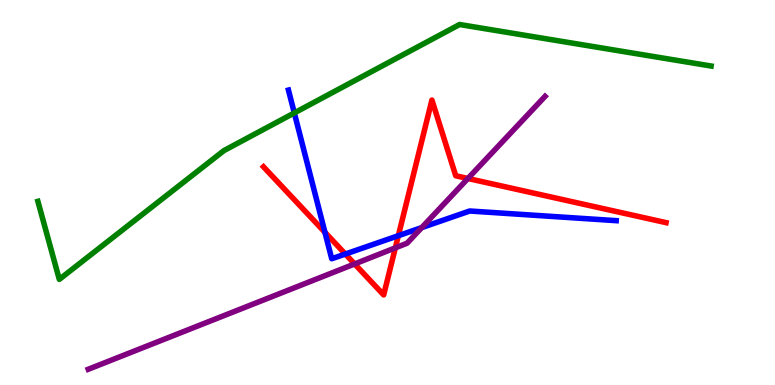[{'lines': ['blue', 'red'], 'intersections': [{'x': 4.19, 'y': 3.97}, {'x': 4.46, 'y': 3.4}, {'x': 5.14, 'y': 3.88}]}, {'lines': ['green', 'red'], 'intersections': []}, {'lines': ['purple', 'red'], 'intersections': [{'x': 4.58, 'y': 3.14}, {'x': 5.1, 'y': 3.56}, {'x': 6.04, 'y': 5.36}]}, {'lines': ['blue', 'green'], 'intersections': [{'x': 3.8, 'y': 7.07}]}, {'lines': ['blue', 'purple'], 'intersections': [{'x': 5.44, 'y': 4.09}]}, {'lines': ['green', 'purple'], 'intersections': []}]